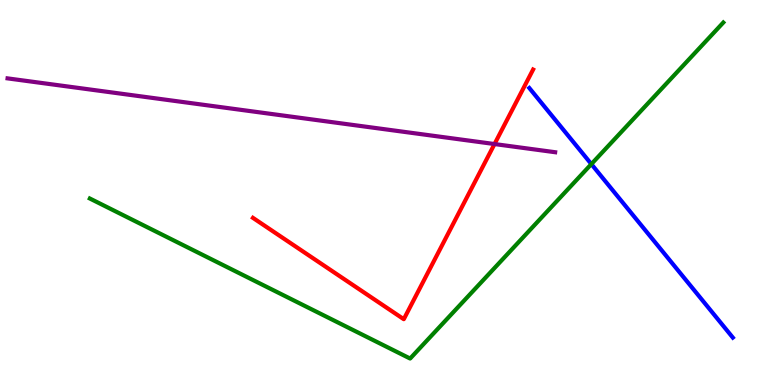[{'lines': ['blue', 'red'], 'intersections': []}, {'lines': ['green', 'red'], 'intersections': []}, {'lines': ['purple', 'red'], 'intersections': [{'x': 6.38, 'y': 6.26}]}, {'lines': ['blue', 'green'], 'intersections': [{'x': 7.63, 'y': 5.74}]}, {'lines': ['blue', 'purple'], 'intersections': []}, {'lines': ['green', 'purple'], 'intersections': []}]